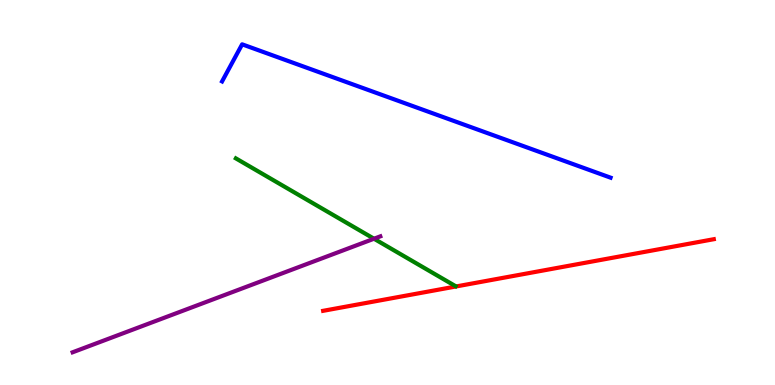[{'lines': ['blue', 'red'], 'intersections': []}, {'lines': ['green', 'red'], 'intersections': []}, {'lines': ['purple', 'red'], 'intersections': []}, {'lines': ['blue', 'green'], 'intersections': []}, {'lines': ['blue', 'purple'], 'intersections': []}, {'lines': ['green', 'purple'], 'intersections': [{'x': 4.83, 'y': 3.8}]}]